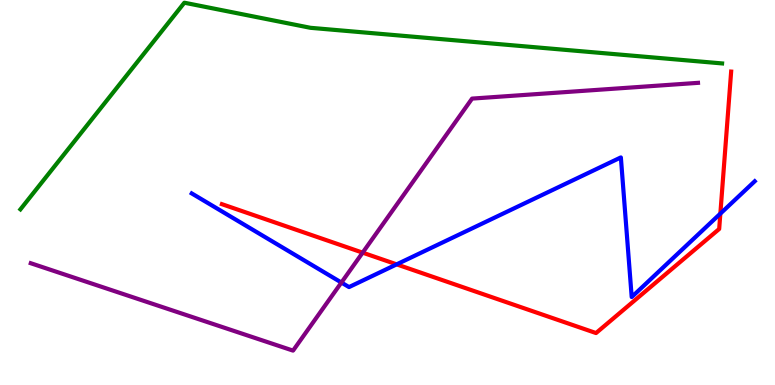[{'lines': ['blue', 'red'], 'intersections': [{'x': 5.12, 'y': 3.13}, {'x': 9.29, 'y': 4.45}]}, {'lines': ['green', 'red'], 'intersections': []}, {'lines': ['purple', 'red'], 'intersections': [{'x': 4.68, 'y': 3.44}]}, {'lines': ['blue', 'green'], 'intersections': []}, {'lines': ['blue', 'purple'], 'intersections': [{'x': 4.41, 'y': 2.66}]}, {'lines': ['green', 'purple'], 'intersections': []}]